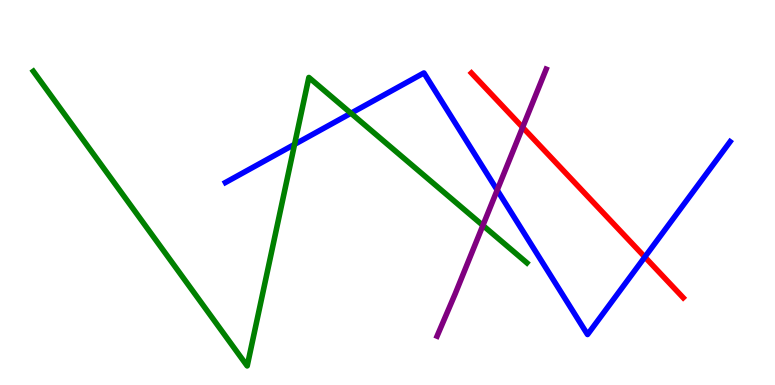[{'lines': ['blue', 'red'], 'intersections': [{'x': 8.32, 'y': 3.32}]}, {'lines': ['green', 'red'], 'intersections': []}, {'lines': ['purple', 'red'], 'intersections': [{'x': 6.74, 'y': 6.69}]}, {'lines': ['blue', 'green'], 'intersections': [{'x': 3.8, 'y': 6.25}, {'x': 4.53, 'y': 7.06}]}, {'lines': ['blue', 'purple'], 'intersections': [{'x': 6.42, 'y': 5.06}]}, {'lines': ['green', 'purple'], 'intersections': [{'x': 6.23, 'y': 4.14}]}]